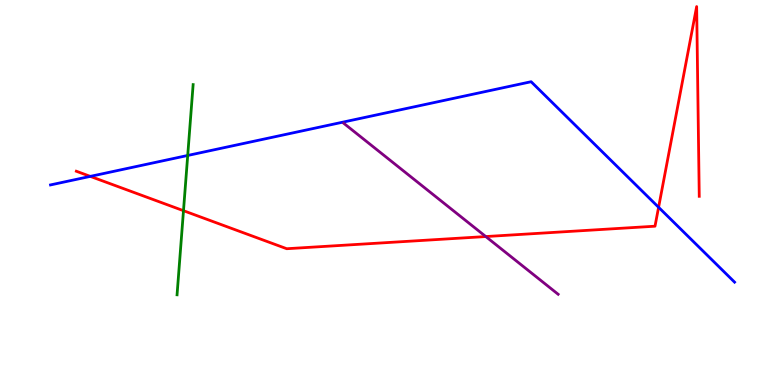[{'lines': ['blue', 'red'], 'intersections': [{'x': 1.17, 'y': 5.42}, {'x': 8.5, 'y': 4.62}]}, {'lines': ['green', 'red'], 'intersections': [{'x': 2.37, 'y': 4.53}]}, {'lines': ['purple', 'red'], 'intersections': [{'x': 6.27, 'y': 3.86}]}, {'lines': ['blue', 'green'], 'intersections': [{'x': 2.42, 'y': 5.96}]}, {'lines': ['blue', 'purple'], 'intersections': []}, {'lines': ['green', 'purple'], 'intersections': []}]